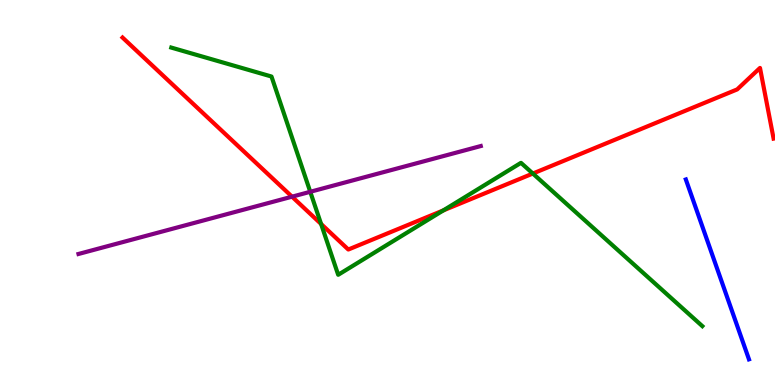[{'lines': ['blue', 'red'], 'intersections': []}, {'lines': ['green', 'red'], 'intersections': [{'x': 4.14, 'y': 4.18}, {'x': 5.72, 'y': 4.53}, {'x': 6.88, 'y': 5.49}]}, {'lines': ['purple', 'red'], 'intersections': [{'x': 3.77, 'y': 4.89}]}, {'lines': ['blue', 'green'], 'intersections': []}, {'lines': ['blue', 'purple'], 'intersections': []}, {'lines': ['green', 'purple'], 'intersections': [{'x': 4.0, 'y': 5.02}]}]